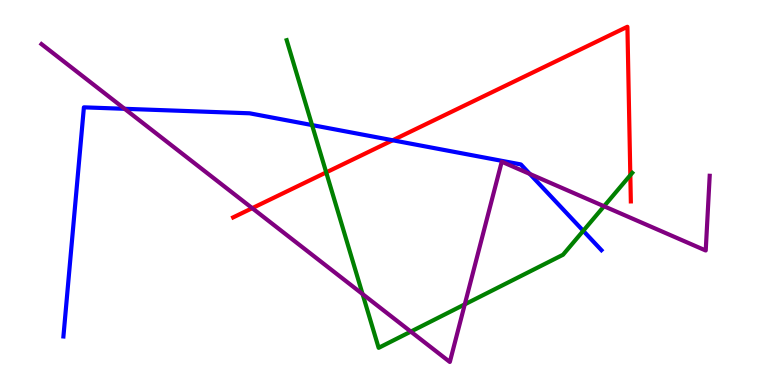[{'lines': ['blue', 'red'], 'intersections': [{'x': 5.07, 'y': 6.36}]}, {'lines': ['green', 'red'], 'intersections': [{'x': 4.21, 'y': 5.52}, {'x': 8.13, 'y': 5.45}]}, {'lines': ['purple', 'red'], 'intersections': [{'x': 3.25, 'y': 4.59}]}, {'lines': ['blue', 'green'], 'intersections': [{'x': 4.03, 'y': 6.75}, {'x': 7.53, 'y': 4.0}]}, {'lines': ['blue', 'purple'], 'intersections': [{'x': 1.61, 'y': 7.17}, {'x': 6.84, 'y': 5.48}]}, {'lines': ['green', 'purple'], 'intersections': [{'x': 4.68, 'y': 2.36}, {'x': 5.3, 'y': 1.39}, {'x': 6.0, 'y': 2.09}, {'x': 7.79, 'y': 4.64}]}]